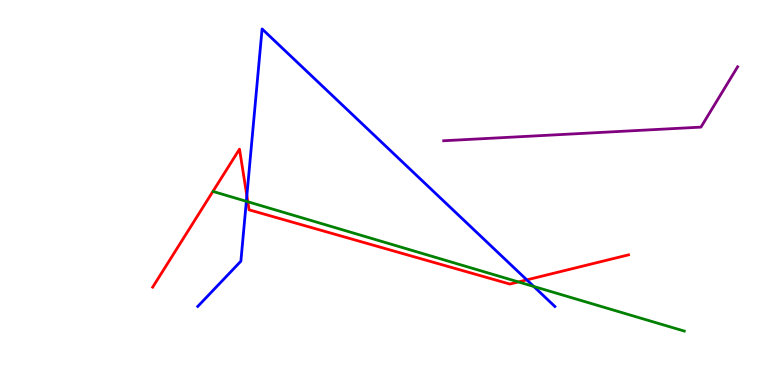[{'lines': ['blue', 'red'], 'intersections': [{'x': 3.19, 'y': 4.92}, {'x': 6.8, 'y': 2.73}]}, {'lines': ['green', 'red'], 'intersections': [{'x': 3.2, 'y': 4.76}, {'x': 6.69, 'y': 2.68}]}, {'lines': ['purple', 'red'], 'intersections': []}, {'lines': ['blue', 'green'], 'intersections': [{'x': 3.18, 'y': 4.77}, {'x': 6.89, 'y': 2.56}]}, {'lines': ['blue', 'purple'], 'intersections': []}, {'lines': ['green', 'purple'], 'intersections': []}]